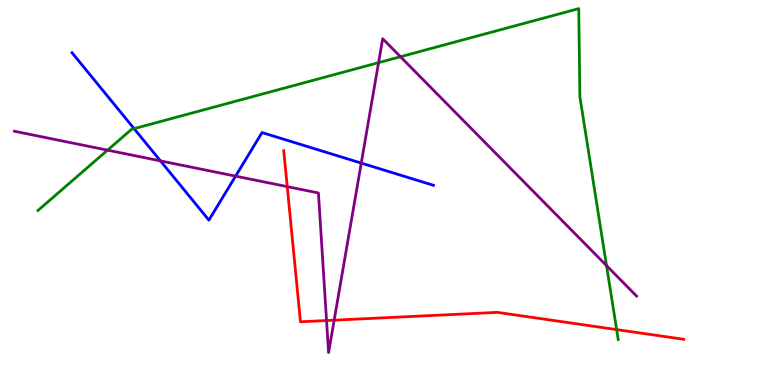[{'lines': ['blue', 'red'], 'intersections': []}, {'lines': ['green', 'red'], 'intersections': [{'x': 7.96, 'y': 1.44}]}, {'lines': ['purple', 'red'], 'intersections': [{'x': 3.71, 'y': 5.15}, {'x': 4.21, 'y': 1.67}, {'x': 4.31, 'y': 1.68}]}, {'lines': ['blue', 'green'], 'intersections': [{'x': 1.73, 'y': 6.66}]}, {'lines': ['blue', 'purple'], 'intersections': [{'x': 2.07, 'y': 5.82}, {'x': 3.04, 'y': 5.42}, {'x': 4.66, 'y': 5.76}]}, {'lines': ['green', 'purple'], 'intersections': [{'x': 1.39, 'y': 6.1}, {'x': 4.88, 'y': 8.37}, {'x': 5.17, 'y': 8.53}, {'x': 7.83, 'y': 3.1}]}]